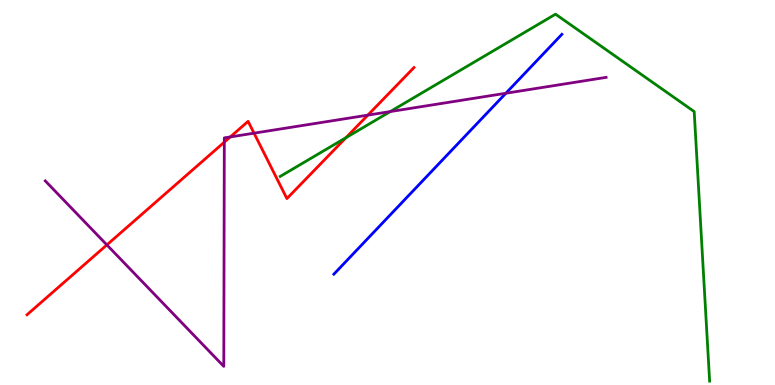[{'lines': ['blue', 'red'], 'intersections': []}, {'lines': ['green', 'red'], 'intersections': [{'x': 4.46, 'y': 6.42}]}, {'lines': ['purple', 'red'], 'intersections': [{'x': 1.38, 'y': 3.64}, {'x': 2.89, 'y': 6.31}, {'x': 2.97, 'y': 6.44}, {'x': 3.28, 'y': 6.54}, {'x': 4.75, 'y': 7.01}]}, {'lines': ['blue', 'green'], 'intersections': []}, {'lines': ['blue', 'purple'], 'intersections': [{'x': 6.53, 'y': 7.58}]}, {'lines': ['green', 'purple'], 'intersections': [{'x': 5.04, 'y': 7.1}]}]